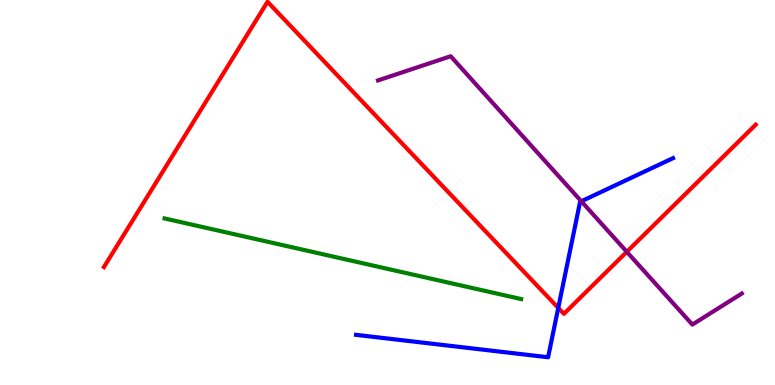[{'lines': ['blue', 'red'], 'intersections': [{'x': 7.2, 'y': 2.0}]}, {'lines': ['green', 'red'], 'intersections': []}, {'lines': ['purple', 'red'], 'intersections': [{'x': 8.09, 'y': 3.46}]}, {'lines': ['blue', 'green'], 'intersections': []}, {'lines': ['blue', 'purple'], 'intersections': [{'x': 7.5, 'y': 4.77}]}, {'lines': ['green', 'purple'], 'intersections': []}]